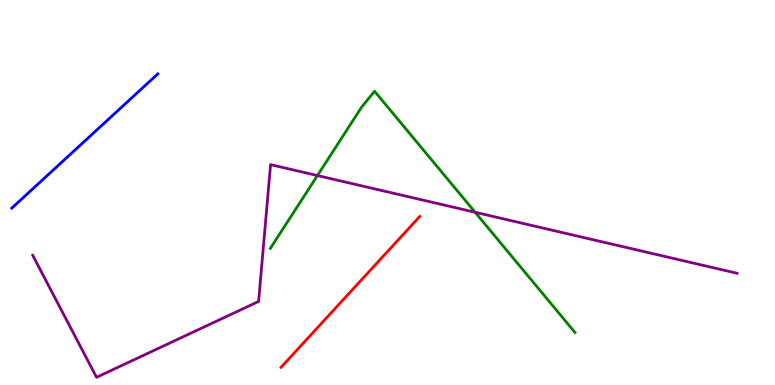[{'lines': ['blue', 'red'], 'intersections': []}, {'lines': ['green', 'red'], 'intersections': []}, {'lines': ['purple', 'red'], 'intersections': []}, {'lines': ['blue', 'green'], 'intersections': []}, {'lines': ['blue', 'purple'], 'intersections': []}, {'lines': ['green', 'purple'], 'intersections': [{'x': 4.1, 'y': 5.44}, {'x': 6.13, 'y': 4.49}]}]